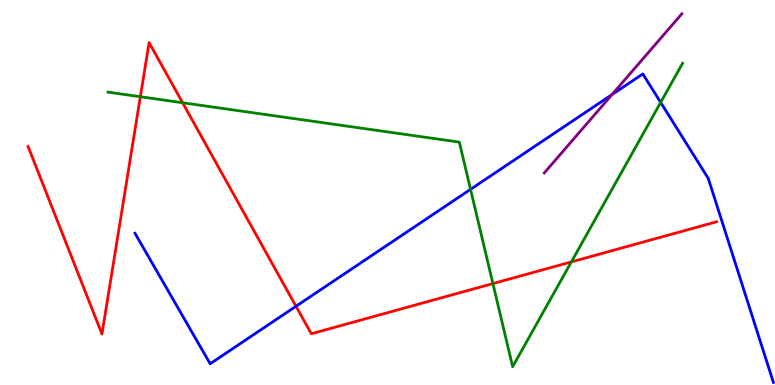[{'lines': ['blue', 'red'], 'intersections': [{'x': 3.82, 'y': 2.05}]}, {'lines': ['green', 'red'], 'intersections': [{'x': 1.81, 'y': 7.49}, {'x': 2.36, 'y': 7.33}, {'x': 6.36, 'y': 2.63}, {'x': 7.37, 'y': 3.2}]}, {'lines': ['purple', 'red'], 'intersections': []}, {'lines': ['blue', 'green'], 'intersections': [{'x': 6.07, 'y': 5.08}, {'x': 8.52, 'y': 7.34}]}, {'lines': ['blue', 'purple'], 'intersections': [{'x': 7.9, 'y': 7.54}]}, {'lines': ['green', 'purple'], 'intersections': []}]